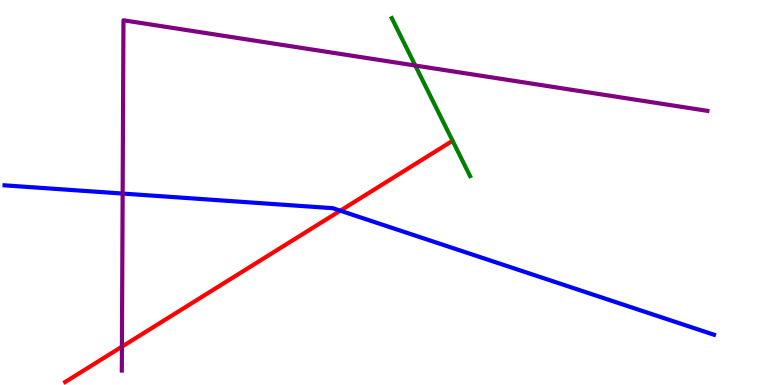[{'lines': ['blue', 'red'], 'intersections': [{'x': 4.39, 'y': 4.53}]}, {'lines': ['green', 'red'], 'intersections': []}, {'lines': ['purple', 'red'], 'intersections': [{'x': 1.57, 'y': 0.996}]}, {'lines': ['blue', 'green'], 'intersections': []}, {'lines': ['blue', 'purple'], 'intersections': [{'x': 1.58, 'y': 4.97}]}, {'lines': ['green', 'purple'], 'intersections': [{'x': 5.36, 'y': 8.3}]}]